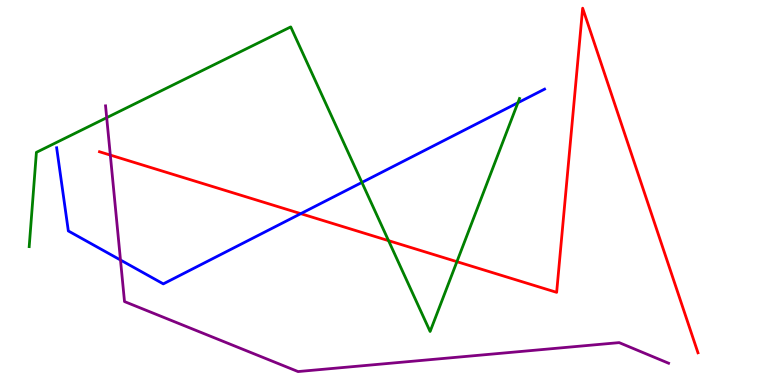[{'lines': ['blue', 'red'], 'intersections': [{'x': 3.88, 'y': 4.45}]}, {'lines': ['green', 'red'], 'intersections': [{'x': 5.01, 'y': 3.75}, {'x': 5.9, 'y': 3.2}]}, {'lines': ['purple', 'red'], 'intersections': [{'x': 1.42, 'y': 5.97}]}, {'lines': ['blue', 'green'], 'intersections': [{'x': 4.67, 'y': 5.26}, {'x': 6.68, 'y': 7.33}]}, {'lines': ['blue', 'purple'], 'intersections': [{'x': 1.55, 'y': 3.25}]}, {'lines': ['green', 'purple'], 'intersections': [{'x': 1.38, 'y': 6.94}]}]